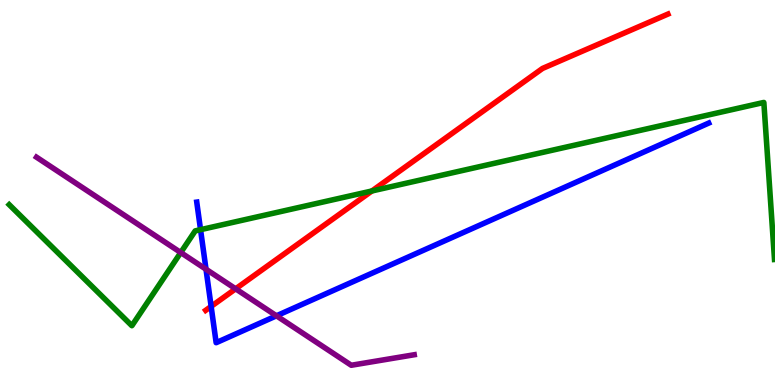[{'lines': ['blue', 'red'], 'intersections': [{'x': 2.72, 'y': 2.04}]}, {'lines': ['green', 'red'], 'intersections': [{'x': 4.8, 'y': 5.04}]}, {'lines': ['purple', 'red'], 'intersections': [{'x': 3.04, 'y': 2.5}]}, {'lines': ['blue', 'green'], 'intersections': [{'x': 2.59, 'y': 4.03}]}, {'lines': ['blue', 'purple'], 'intersections': [{'x': 2.66, 'y': 3.01}, {'x': 3.57, 'y': 1.8}]}, {'lines': ['green', 'purple'], 'intersections': [{'x': 2.33, 'y': 3.44}]}]